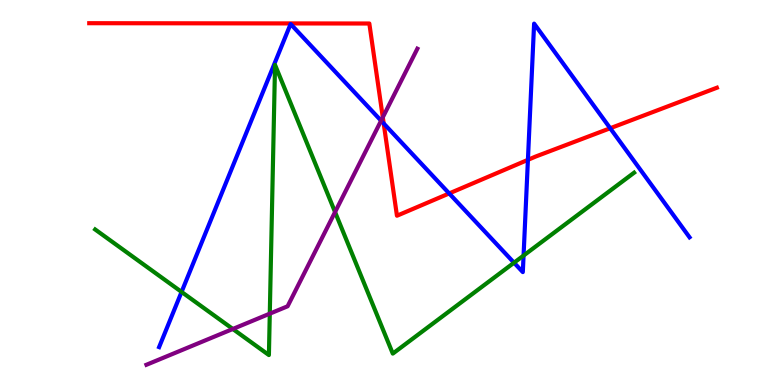[{'lines': ['blue', 'red'], 'intersections': [{'x': 4.95, 'y': 6.79}, {'x': 5.8, 'y': 4.98}, {'x': 6.81, 'y': 5.85}, {'x': 7.87, 'y': 6.67}]}, {'lines': ['green', 'red'], 'intersections': []}, {'lines': ['purple', 'red'], 'intersections': [{'x': 4.94, 'y': 6.95}]}, {'lines': ['blue', 'green'], 'intersections': [{'x': 2.34, 'y': 2.42}, {'x': 6.63, 'y': 3.18}, {'x': 6.76, 'y': 3.36}]}, {'lines': ['blue', 'purple'], 'intersections': [{'x': 4.92, 'y': 6.87}]}, {'lines': ['green', 'purple'], 'intersections': [{'x': 3.0, 'y': 1.46}, {'x': 3.48, 'y': 1.85}, {'x': 4.32, 'y': 4.49}]}]